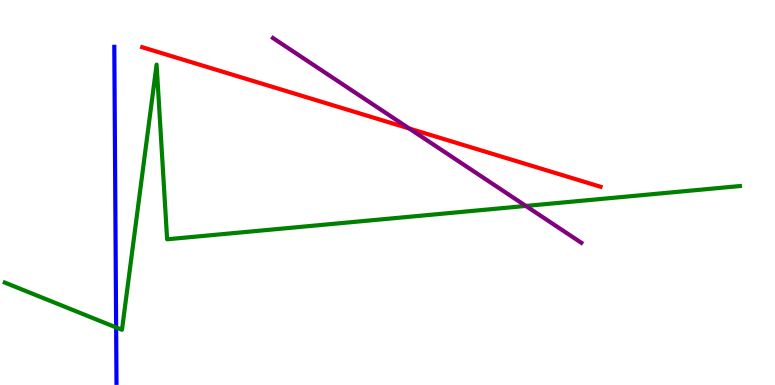[{'lines': ['blue', 'red'], 'intersections': []}, {'lines': ['green', 'red'], 'intersections': []}, {'lines': ['purple', 'red'], 'intersections': [{'x': 5.28, 'y': 6.66}]}, {'lines': ['blue', 'green'], 'intersections': [{'x': 1.5, 'y': 1.49}]}, {'lines': ['blue', 'purple'], 'intersections': []}, {'lines': ['green', 'purple'], 'intersections': [{'x': 6.79, 'y': 4.65}]}]